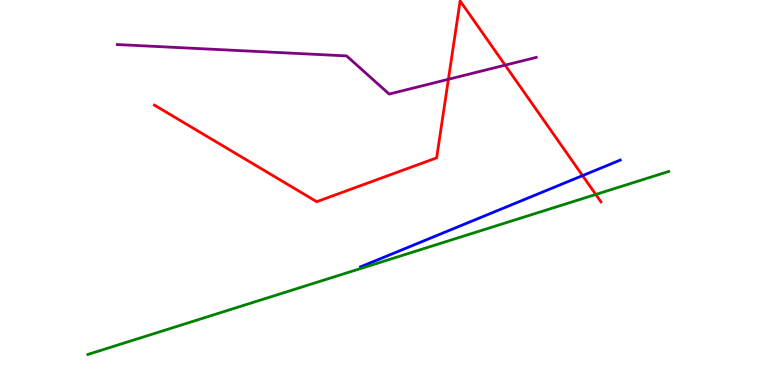[{'lines': ['blue', 'red'], 'intersections': [{'x': 7.52, 'y': 5.44}]}, {'lines': ['green', 'red'], 'intersections': [{'x': 7.69, 'y': 4.95}]}, {'lines': ['purple', 'red'], 'intersections': [{'x': 5.79, 'y': 7.94}, {'x': 6.52, 'y': 8.31}]}, {'lines': ['blue', 'green'], 'intersections': []}, {'lines': ['blue', 'purple'], 'intersections': []}, {'lines': ['green', 'purple'], 'intersections': []}]